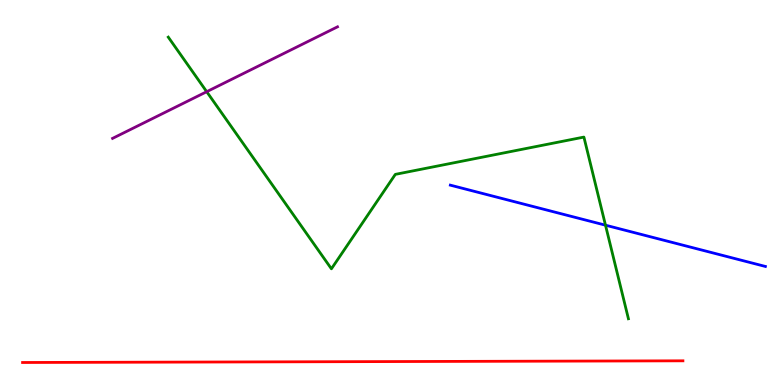[{'lines': ['blue', 'red'], 'intersections': []}, {'lines': ['green', 'red'], 'intersections': []}, {'lines': ['purple', 'red'], 'intersections': []}, {'lines': ['blue', 'green'], 'intersections': [{'x': 7.81, 'y': 4.15}]}, {'lines': ['blue', 'purple'], 'intersections': []}, {'lines': ['green', 'purple'], 'intersections': [{'x': 2.67, 'y': 7.62}]}]